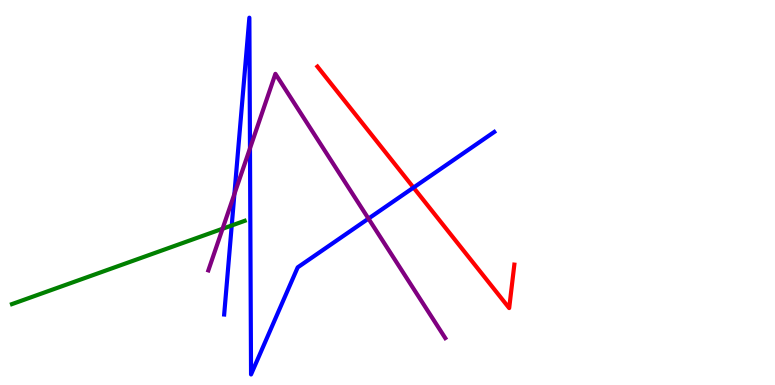[{'lines': ['blue', 'red'], 'intersections': [{'x': 5.34, 'y': 5.13}]}, {'lines': ['green', 'red'], 'intersections': []}, {'lines': ['purple', 'red'], 'intersections': []}, {'lines': ['blue', 'green'], 'intersections': [{'x': 2.99, 'y': 4.14}]}, {'lines': ['blue', 'purple'], 'intersections': [{'x': 3.02, 'y': 4.96}, {'x': 3.23, 'y': 6.15}, {'x': 4.75, 'y': 4.32}]}, {'lines': ['green', 'purple'], 'intersections': [{'x': 2.87, 'y': 4.06}]}]